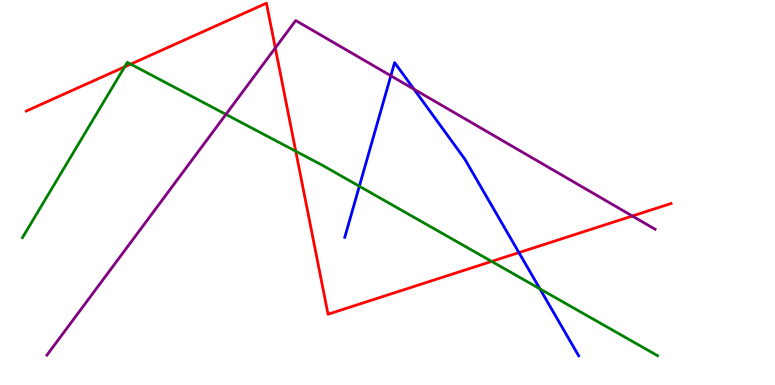[{'lines': ['blue', 'red'], 'intersections': [{'x': 6.7, 'y': 3.44}]}, {'lines': ['green', 'red'], 'intersections': [{'x': 1.61, 'y': 8.26}, {'x': 1.69, 'y': 8.33}, {'x': 3.82, 'y': 6.07}, {'x': 6.34, 'y': 3.21}]}, {'lines': ['purple', 'red'], 'intersections': [{'x': 3.55, 'y': 8.75}, {'x': 8.16, 'y': 4.39}]}, {'lines': ['blue', 'green'], 'intersections': [{'x': 4.64, 'y': 5.16}, {'x': 6.97, 'y': 2.5}]}, {'lines': ['blue', 'purple'], 'intersections': [{'x': 5.04, 'y': 8.03}, {'x': 5.34, 'y': 7.68}]}, {'lines': ['green', 'purple'], 'intersections': [{'x': 2.92, 'y': 7.03}]}]